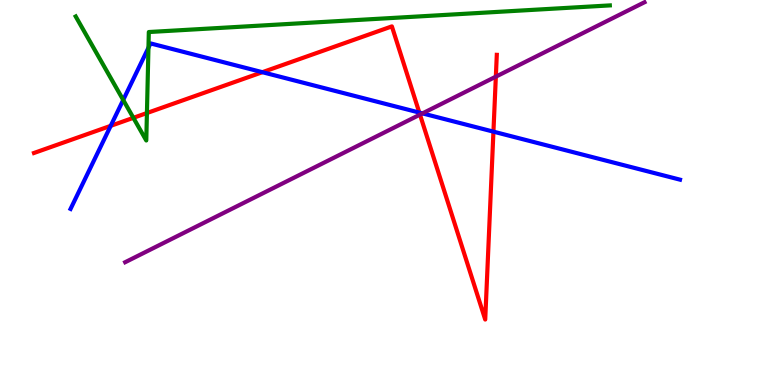[{'lines': ['blue', 'red'], 'intersections': [{'x': 1.43, 'y': 6.73}, {'x': 3.39, 'y': 8.12}, {'x': 5.41, 'y': 7.08}, {'x': 6.37, 'y': 6.58}]}, {'lines': ['green', 'red'], 'intersections': [{'x': 1.72, 'y': 6.94}, {'x': 1.9, 'y': 7.06}]}, {'lines': ['purple', 'red'], 'intersections': [{'x': 5.42, 'y': 7.02}, {'x': 6.4, 'y': 8.01}]}, {'lines': ['blue', 'green'], 'intersections': [{'x': 1.59, 'y': 7.4}, {'x': 1.92, 'y': 8.76}]}, {'lines': ['blue', 'purple'], 'intersections': [{'x': 5.45, 'y': 7.05}]}, {'lines': ['green', 'purple'], 'intersections': []}]